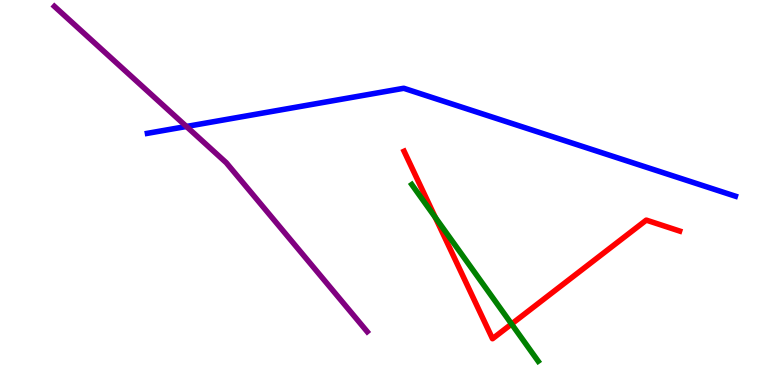[{'lines': ['blue', 'red'], 'intersections': []}, {'lines': ['green', 'red'], 'intersections': [{'x': 5.62, 'y': 4.35}, {'x': 6.6, 'y': 1.58}]}, {'lines': ['purple', 'red'], 'intersections': []}, {'lines': ['blue', 'green'], 'intersections': []}, {'lines': ['blue', 'purple'], 'intersections': [{'x': 2.41, 'y': 6.71}]}, {'lines': ['green', 'purple'], 'intersections': []}]